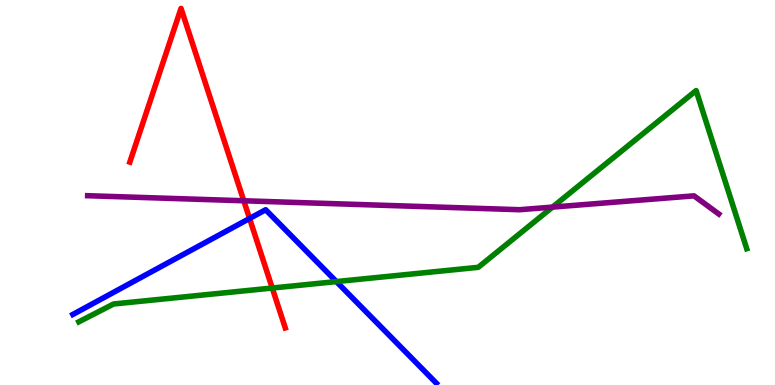[{'lines': ['blue', 'red'], 'intersections': [{'x': 3.22, 'y': 4.33}]}, {'lines': ['green', 'red'], 'intersections': [{'x': 3.51, 'y': 2.52}]}, {'lines': ['purple', 'red'], 'intersections': [{'x': 3.15, 'y': 4.79}]}, {'lines': ['blue', 'green'], 'intersections': [{'x': 4.34, 'y': 2.69}]}, {'lines': ['blue', 'purple'], 'intersections': []}, {'lines': ['green', 'purple'], 'intersections': [{'x': 7.13, 'y': 4.62}]}]